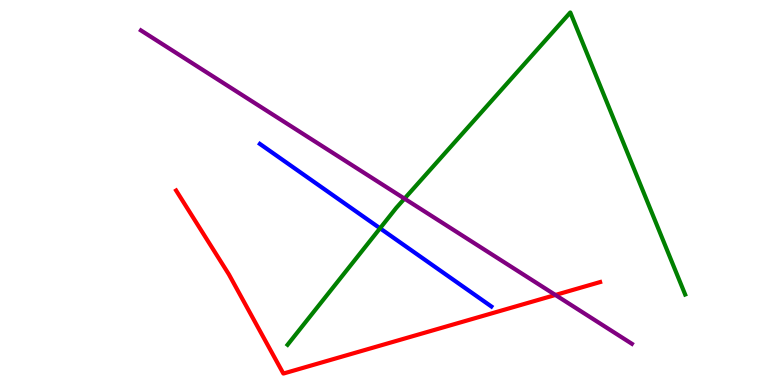[{'lines': ['blue', 'red'], 'intersections': []}, {'lines': ['green', 'red'], 'intersections': []}, {'lines': ['purple', 'red'], 'intersections': [{'x': 7.17, 'y': 2.34}]}, {'lines': ['blue', 'green'], 'intersections': [{'x': 4.9, 'y': 4.07}]}, {'lines': ['blue', 'purple'], 'intersections': []}, {'lines': ['green', 'purple'], 'intersections': [{'x': 5.22, 'y': 4.84}]}]